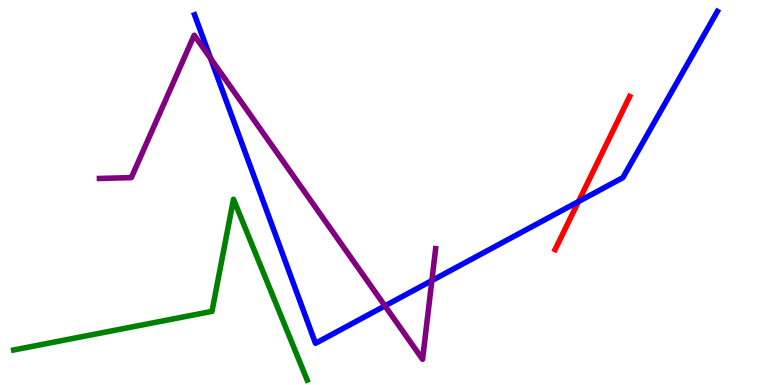[{'lines': ['blue', 'red'], 'intersections': [{'x': 7.46, 'y': 4.76}]}, {'lines': ['green', 'red'], 'intersections': []}, {'lines': ['purple', 'red'], 'intersections': []}, {'lines': ['blue', 'green'], 'intersections': []}, {'lines': ['blue', 'purple'], 'intersections': [{'x': 2.72, 'y': 8.48}, {'x': 4.97, 'y': 2.06}, {'x': 5.57, 'y': 2.71}]}, {'lines': ['green', 'purple'], 'intersections': []}]